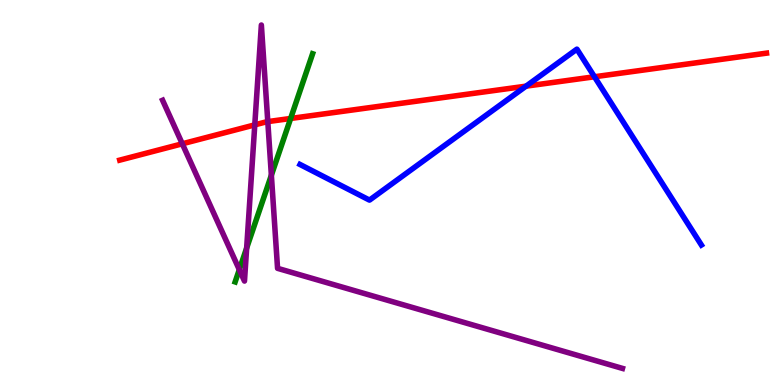[{'lines': ['blue', 'red'], 'intersections': [{'x': 6.79, 'y': 7.76}, {'x': 7.67, 'y': 8.01}]}, {'lines': ['green', 'red'], 'intersections': [{'x': 3.75, 'y': 6.92}]}, {'lines': ['purple', 'red'], 'intersections': [{'x': 2.35, 'y': 6.27}, {'x': 3.29, 'y': 6.76}, {'x': 3.46, 'y': 6.84}]}, {'lines': ['blue', 'green'], 'intersections': []}, {'lines': ['blue', 'purple'], 'intersections': []}, {'lines': ['green', 'purple'], 'intersections': [{'x': 3.09, 'y': 3.0}, {'x': 3.18, 'y': 3.56}, {'x': 3.5, 'y': 5.45}]}]